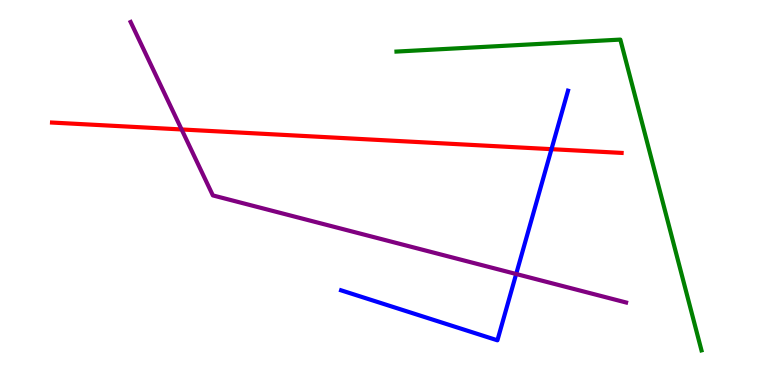[{'lines': ['blue', 'red'], 'intersections': [{'x': 7.12, 'y': 6.13}]}, {'lines': ['green', 'red'], 'intersections': []}, {'lines': ['purple', 'red'], 'intersections': [{'x': 2.34, 'y': 6.64}]}, {'lines': ['blue', 'green'], 'intersections': []}, {'lines': ['blue', 'purple'], 'intersections': [{'x': 6.66, 'y': 2.88}]}, {'lines': ['green', 'purple'], 'intersections': []}]